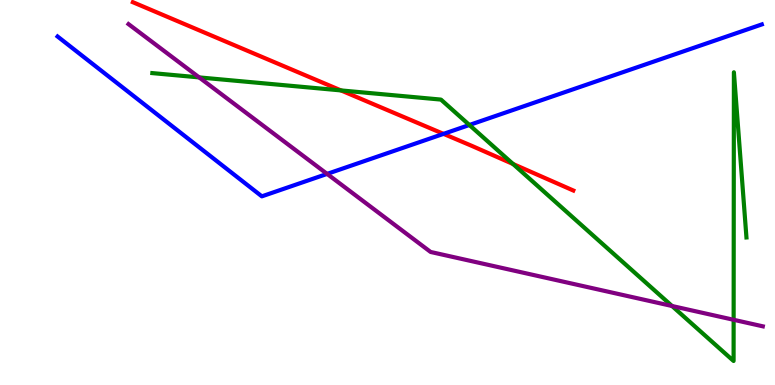[{'lines': ['blue', 'red'], 'intersections': [{'x': 5.72, 'y': 6.52}]}, {'lines': ['green', 'red'], 'intersections': [{'x': 4.4, 'y': 7.65}, {'x': 6.62, 'y': 5.74}]}, {'lines': ['purple', 'red'], 'intersections': []}, {'lines': ['blue', 'green'], 'intersections': [{'x': 6.06, 'y': 6.75}]}, {'lines': ['blue', 'purple'], 'intersections': [{'x': 4.22, 'y': 5.48}]}, {'lines': ['green', 'purple'], 'intersections': [{'x': 2.57, 'y': 7.99}, {'x': 8.67, 'y': 2.05}, {'x': 9.47, 'y': 1.69}]}]